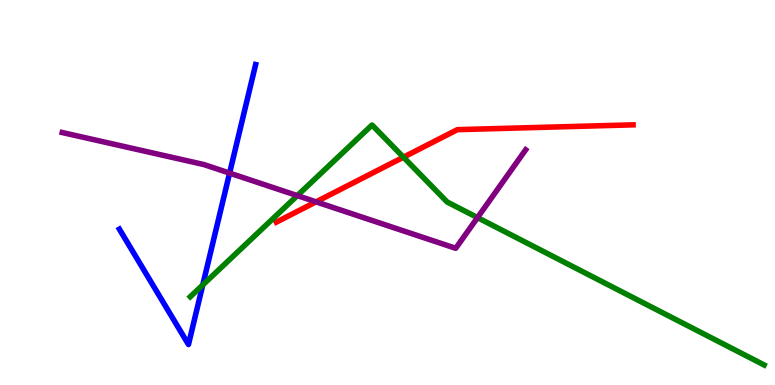[{'lines': ['blue', 'red'], 'intersections': []}, {'lines': ['green', 'red'], 'intersections': [{'x': 5.21, 'y': 5.92}]}, {'lines': ['purple', 'red'], 'intersections': [{'x': 4.08, 'y': 4.76}]}, {'lines': ['blue', 'green'], 'intersections': [{'x': 2.62, 'y': 2.6}]}, {'lines': ['blue', 'purple'], 'intersections': [{'x': 2.96, 'y': 5.5}]}, {'lines': ['green', 'purple'], 'intersections': [{'x': 3.84, 'y': 4.92}, {'x': 6.16, 'y': 4.35}]}]